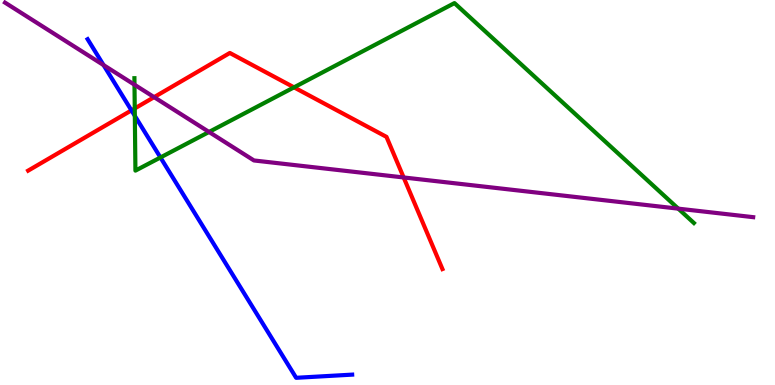[{'lines': ['blue', 'red'], 'intersections': [{'x': 1.7, 'y': 7.13}]}, {'lines': ['green', 'red'], 'intersections': [{'x': 1.74, 'y': 7.18}, {'x': 3.79, 'y': 7.73}]}, {'lines': ['purple', 'red'], 'intersections': [{'x': 1.99, 'y': 7.48}, {'x': 5.21, 'y': 5.39}]}, {'lines': ['blue', 'green'], 'intersections': [{'x': 1.74, 'y': 6.99}, {'x': 2.07, 'y': 5.91}]}, {'lines': ['blue', 'purple'], 'intersections': [{'x': 1.34, 'y': 8.31}]}, {'lines': ['green', 'purple'], 'intersections': [{'x': 1.74, 'y': 7.8}, {'x': 2.7, 'y': 6.57}, {'x': 8.75, 'y': 4.58}]}]